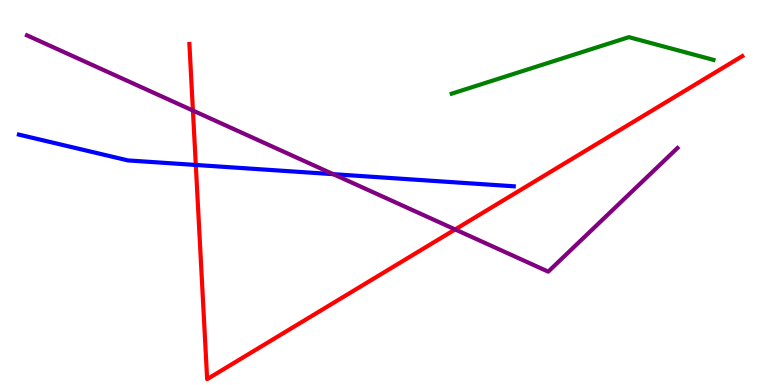[{'lines': ['blue', 'red'], 'intersections': [{'x': 2.53, 'y': 5.72}]}, {'lines': ['green', 'red'], 'intersections': []}, {'lines': ['purple', 'red'], 'intersections': [{'x': 2.49, 'y': 7.13}, {'x': 5.87, 'y': 4.04}]}, {'lines': ['blue', 'green'], 'intersections': []}, {'lines': ['blue', 'purple'], 'intersections': [{'x': 4.3, 'y': 5.48}]}, {'lines': ['green', 'purple'], 'intersections': []}]